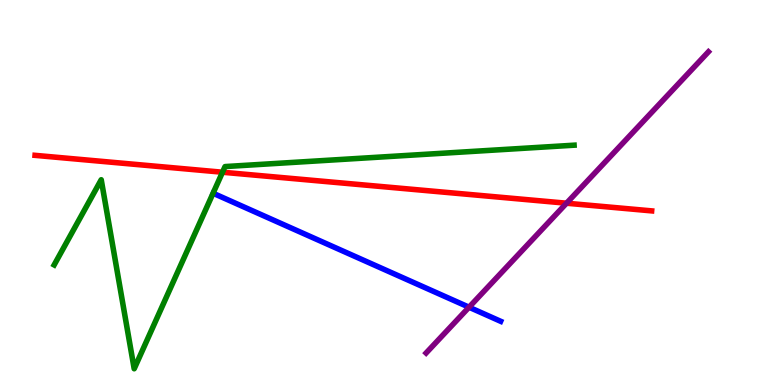[{'lines': ['blue', 'red'], 'intersections': []}, {'lines': ['green', 'red'], 'intersections': [{'x': 2.87, 'y': 5.53}]}, {'lines': ['purple', 'red'], 'intersections': [{'x': 7.31, 'y': 4.72}]}, {'lines': ['blue', 'green'], 'intersections': []}, {'lines': ['blue', 'purple'], 'intersections': [{'x': 6.05, 'y': 2.02}]}, {'lines': ['green', 'purple'], 'intersections': []}]